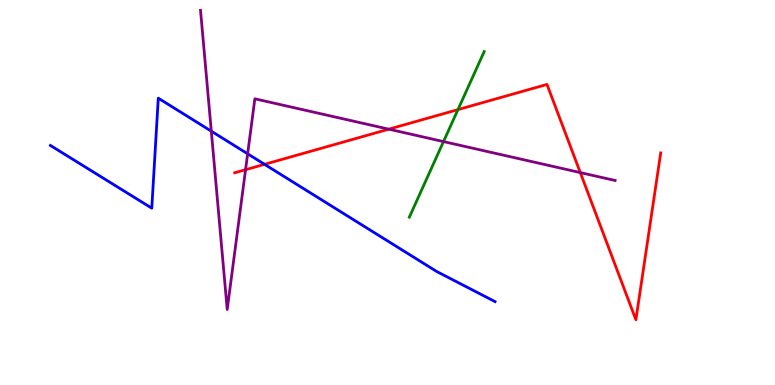[{'lines': ['blue', 'red'], 'intersections': [{'x': 3.41, 'y': 5.73}]}, {'lines': ['green', 'red'], 'intersections': [{'x': 5.91, 'y': 7.15}]}, {'lines': ['purple', 'red'], 'intersections': [{'x': 3.17, 'y': 5.59}, {'x': 5.02, 'y': 6.64}, {'x': 7.49, 'y': 5.52}]}, {'lines': ['blue', 'green'], 'intersections': []}, {'lines': ['blue', 'purple'], 'intersections': [{'x': 2.73, 'y': 6.59}, {'x': 3.2, 'y': 6.01}]}, {'lines': ['green', 'purple'], 'intersections': [{'x': 5.72, 'y': 6.32}]}]